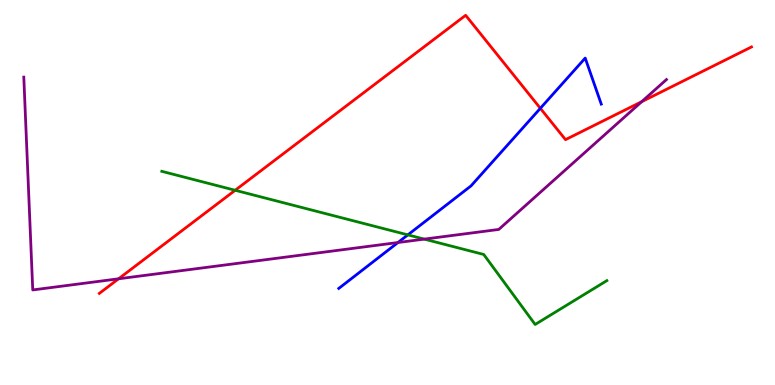[{'lines': ['blue', 'red'], 'intersections': [{'x': 6.97, 'y': 7.19}]}, {'lines': ['green', 'red'], 'intersections': [{'x': 3.03, 'y': 5.06}]}, {'lines': ['purple', 'red'], 'intersections': [{'x': 1.53, 'y': 2.76}, {'x': 8.28, 'y': 7.36}]}, {'lines': ['blue', 'green'], 'intersections': [{'x': 5.26, 'y': 3.9}]}, {'lines': ['blue', 'purple'], 'intersections': [{'x': 5.14, 'y': 3.7}]}, {'lines': ['green', 'purple'], 'intersections': [{'x': 5.47, 'y': 3.79}]}]